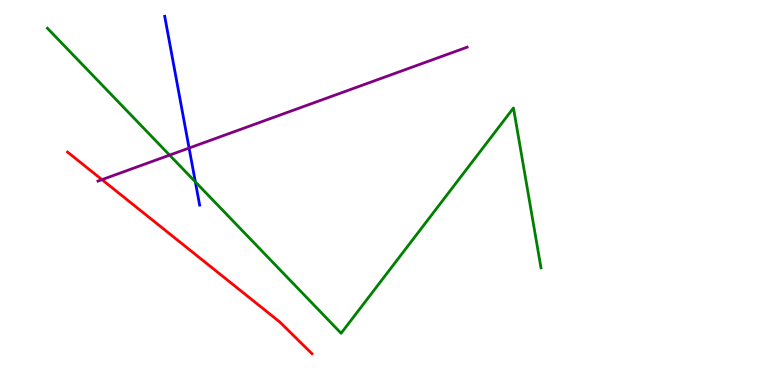[{'lines': ['blue', 'red'], 'intersections': []}, {'lines': ['green', 'red'], 'intersections': []}, {'lines': ['purple', 'red'], 'intersections': [{'x': 1.32, 'y': 5.33}]}, {'lines': ['blue', 'green'], 'intersections': [{'x': 2.52, 'y': 5.28}]}, {'lines': ['blue', 'purple'], 'intersections': [{'x': 2.44, 'y': 6.15}]}, {'lines': ['green', 'purple'], 'intersections': [{'x': 2.19, 'y': 5.97}]}]